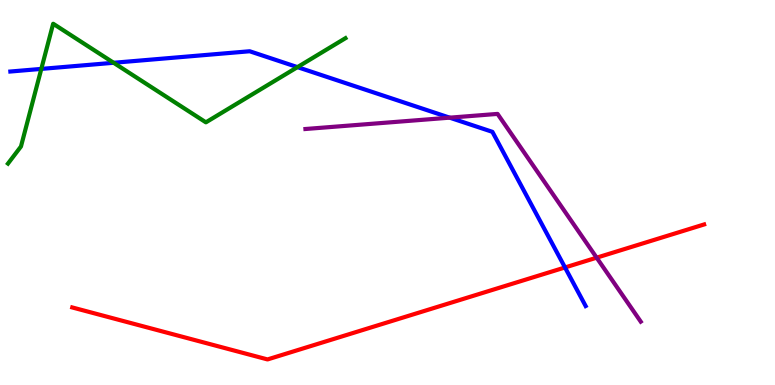[{'lines': ['blue', 'red'], 'intersections': [{'x': 7.29, 'y': 3.05}]}, {'lines': ['green', 'red'], 'intersections': []}, {'lines': ['purple', 'red'], 'intersections': [{'x': 7.7, 'y': 3.31}]}, {'lines': ['blue', 'green'], 'intersections': [{'x': 0.533, 'y': 8.21}, {'x': 1.47, 'y': 8.37}, {'x': 3.84, 'y': 8.26}]}, {'lines': ['blue', 'purple'], 'intersections': [{'x': 5.8, 'y': 6.94}]}, {'lines': ['green', 'purple'], 'intersections': []}]